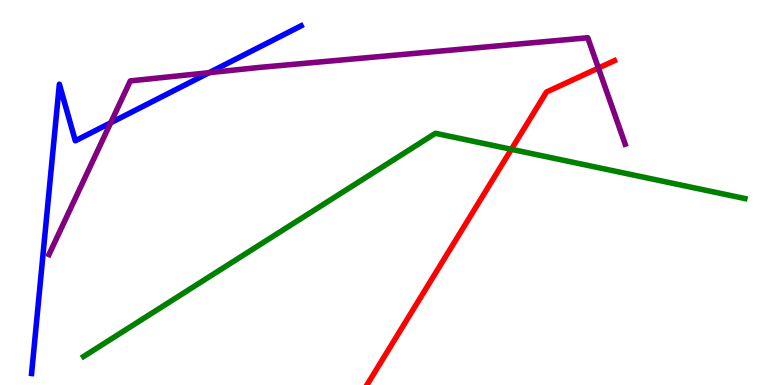[{'lines': ['blue', 'red'], 'intersections': []}, {'lines': ['green', 'red'], 'intersections': [{'x': 6.6, 'y': 6.12}]}, {'lines': ['purple', 'red'], 'intersections': [{'x': 7.72, 'y': 8.23}]}, {'lines': ['blue', 'green'], 'intersections': []}, {'lines': ['blue', 'purple'], 'intersections': [{'x': 1.43, 'y': 6.81}, {'x': 2.7, 'y': 8.11}]}, {'lines': ['green', 'purple'], 'intersections': []}]